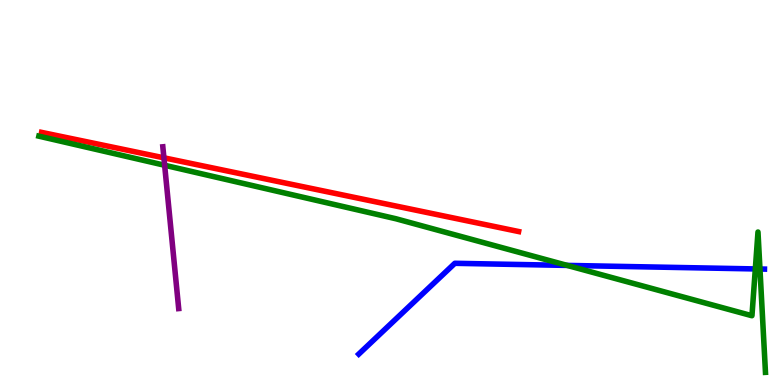[{'lines': ['blue', 'red'], 'intersections': []}, {'lines': ['green', 'red'], 'intersections': []}, {'lines': ['purple', 'red'], 'intersections': [{'x': 2.11, 'y': 5.9}]}, {'lines': ['blue', 'green'], 'intersections': [{'x': 7.32, 'y': 3.11}, {'x': 9.75, 'y': 3.01}, {'x': 9.81, 'y': 3.01}]}, {'lines': ['blue', 'purple'], 'intersections': []}, {'lines': ['green', 'purple'], 'intersections': [{'x': 2.12, 'y': 5.71}]}]